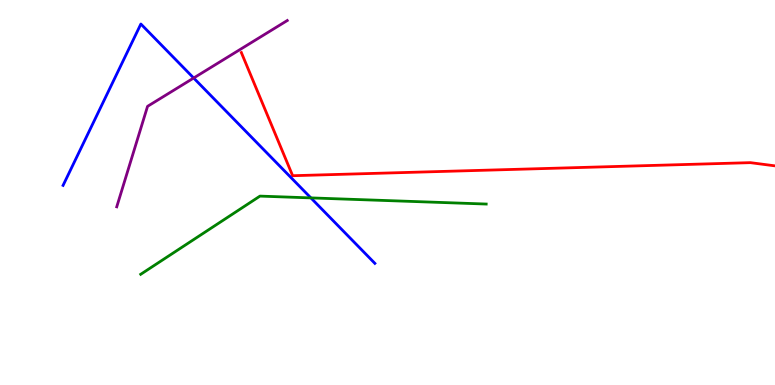[{'lines': ['blue', 'red'], 'intersections': []}, {'lines': ['green', 'red'], 'intersections': []}, {'lines': ['purple', 'red'], 'intersections': []}, {'lines': ['blue', 'green'], 'intersections': [{'x': 4.01, 'y': 4.86}]}, {'lines': ['blue', 'purple'], 'intersections': [{'x': 2.5, 'y': 7.97}]}, {'lines': ['green', 'purple'], 'intersections': []}]